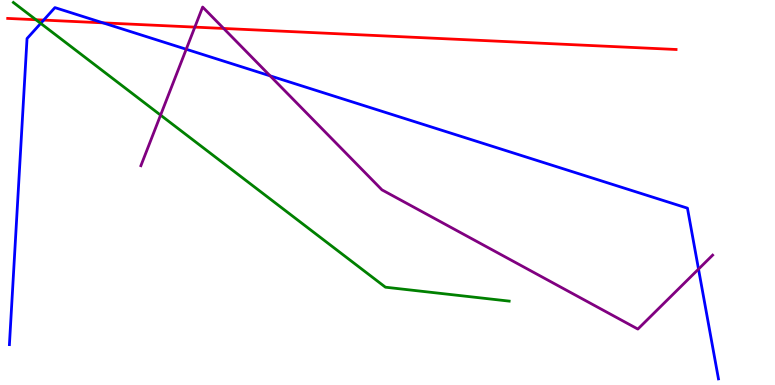[{'lines': ['blue', 'red'], 'intersections': [{'x': 0.564, 'y': 9.48}, {'x': 1.33, 'y': 9.41}]}, {'lines': ['green', 'red'], 'intersections': [{'x': 0.464, 'y': 9.49}]}, {'lines': ['purple', 'red'], 'intersections': [{'x': 2.51, 'y': 9.3}, {'x': 2.89, 'y': 9.26}]}, {'lines': ['blue', 'green'], 'intersections': [{'x': 0.525, 'y': 9.39}]}, {'lines': ['blue', 'purple'], 'intersections': [{'x': 2.4, 'y': 8.72}, {'x': 3.49, 'y': 8.03}, {'x': 9.01, 'y': 3.01}]}, {'lines': ['green', 'purple'], 'intersections': [{'x': 2.07, 'y': 7.01}]}]